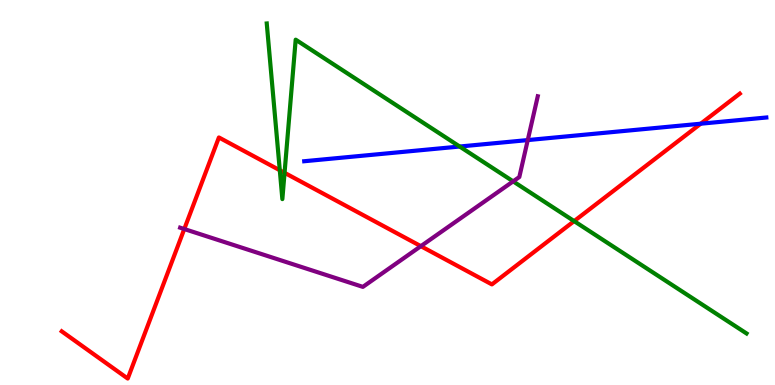[{'lines': ['blue', 'red'], 'intersections': [{'x': 9.04, 'y': 6.79}]}, {'lines': ['green', 'red'], 'intersections': [{'x': 3.61, 'y': 5.58}, {'x': 3.67, 'y': 5.51}, {'x': 7.41, 'y': 4.26}]}, {'lines': ['purple', 'red'], 'intersections': [{'x': 2.38, 'y': 4.05}, {'x': 5.43, 'y': 3.61}]}, {'lines': ['blue', 'green'], 'intersections': [{'x': 5.93, 'y': 6.19}]}, {'lines': ['blue', 'purple'], 'intersections': [{'x': 6.81, 'y': 6.36}]}, {'lines': ['green', 'purple'], 'intersections': [{'x': 6.62, 'y': 5.29}]}]